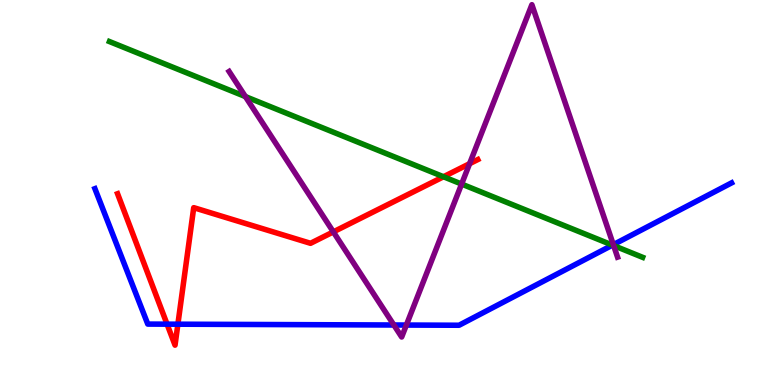[{'lines': ['blue', 'red'], 'intersections': [{'x': 2.16, 'y': 1.58}, {'x': 2.3, 'y': 1.58}]}, {'lines': ['green', 'red'], 'intersections': [{'x': 5.72, 'y': 5.41}]}, {'lines': ['purple', 'red'], 'intersections': [{'x': 4.3, 'y': 3.98}, {'x': 6.06, 'y': 5.75}]}, {'lines': ['blue', 'green'], 'intersections': [{'x': 7.9, 'y': 3.63}]}, {'lines': ['blue', 'purple'], 'intersections': [{'x': 5.08, 'y': 1.56}, {'x': 5.24, 'y': 1.56}, {'x': 7.91, 'y': 3.65}]}, {'lines': ['green', 'purple'], 'intersections': [{'x': 3.17, 'y': 7.49}, {'x': 5.96, 'y': 5.22}, {'x': 7.92, 'y': 3.62}]}]